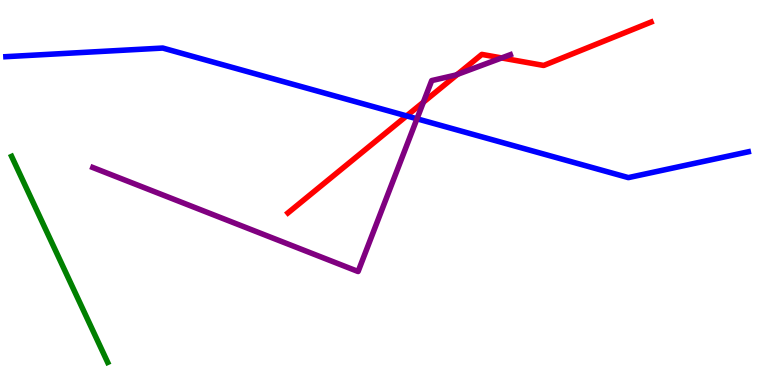[{'lines': ['blue', 'red'], 'intersections': [{'x': 5.25, 'y': 6.99}]}, {'lines': ['green', 'red'], 'intersections': []}, {'lines': ['purple', 'red'], 'intersections': [{'x': 5.46, 'y': 7.35}, {'x': 5.9, 'y': 8.07}, {'x': 6.47, 'y': 8.49}]}, {'lines': ['blue', 'green'], 'intersections': []}, {'lines': ['blue', 'purple'], 'intersections': [{'x': 5.38, 'y': 6.91}]}, {'lines': ['green', 'purple'], 'intersections': []}]